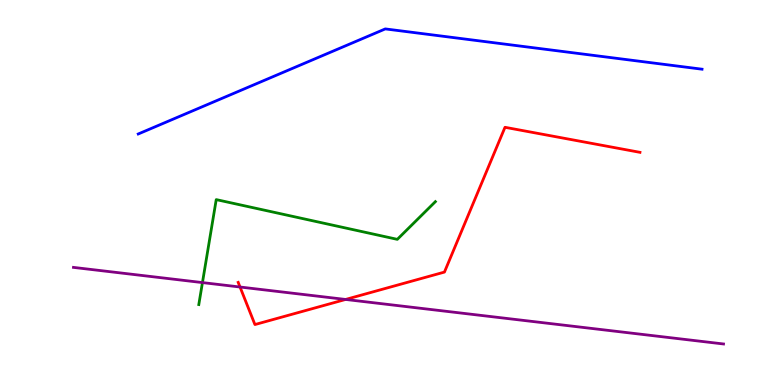[{'lines': ['blue', 'red'], 'intersections': []}, {'lines': ['green', 'red'], 'intersections': []}, {'lines': ['purple', 'red'], 'intersections': [{'x': 3.1, 'y': 2.55}, {'x': 4.46, 'y': 2.22}]}, {'lines': ['blue', 'green'], 'intersections': []}, {'lines': ['blue', 'purple'], 'intersections': []}, {'lines': ['green', 'purple'], 'intersections': [{'x': 2.61, 'y': 2.66}]}]